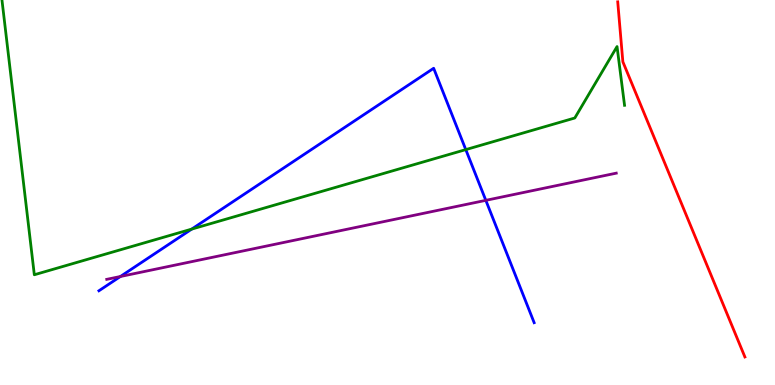[{'lines': ['blue', 'red'], 'intersections': []}, {'lines': ['green', 'red'], 'intersections': []}, {'lines': ['purple', 'red'], 'intersections': []}, {'lines': ['blue', 'green'], 'intersections': [{'x': 2.47, 'y': 4.05}, {'x': 6.01, 'y': 6.11}]}, {'lines': ['blue', 'purple'], 'intersections': [{'x': 1.55, 'y': 2.82}, {'x': 6.27, 'y': 4.8}]}, {'lines': ['green', 'purple'], 'intersections': []}]